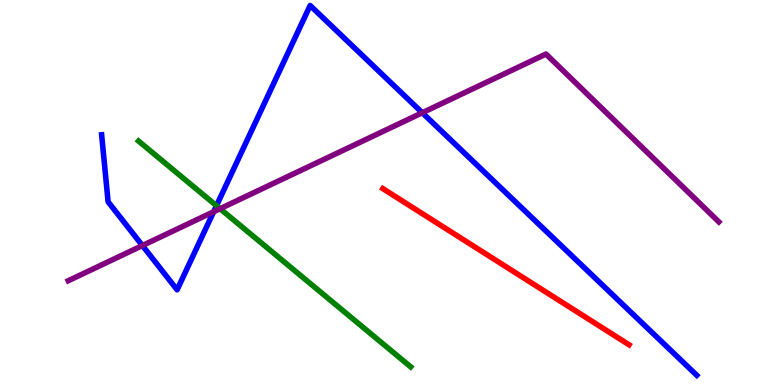[{'lines': ['blue', 'red'], 'intersections': []}, {'lines': ['green', 'red'], 'intersections': []}, {'lines': ['purple', 'red'], 'intersections': []}, {'lines': ['blue', 'green'], 'intersections': [{'x': 2.79, 'y': 4.66}]}, {'lines': ['blue', 'purple'], 'intersections': [{'x': 1.84, 'y': 3.62}, {'x': 2.76, 'y': 4.5}, {'x': 5.45, 'y': 7.07}]}, {'lines': ['green', 'purple'], 'intersections': [{'x': 2.84, 'y': 4.58}]}]